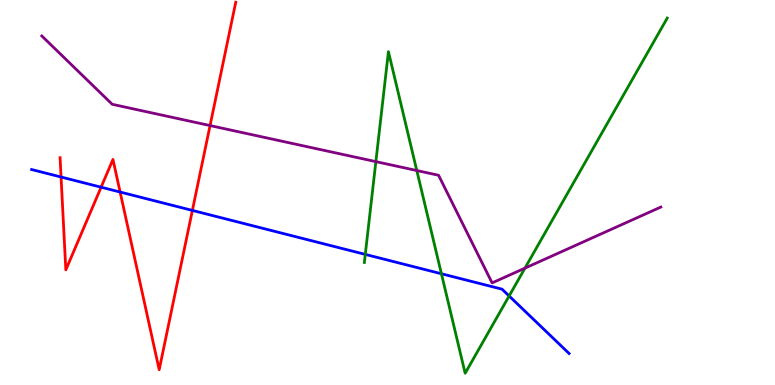[{'lines': ['blue', 'red'], 'intersections': [{'x': 0.788, 'y': 5.4}, {'x': 1.3, 'y': 5.14}, {'x': 1.55, 'y': 5.01}, {'x': 2.48, 'y': 4.53}]}, {'lines': ['green', 'red'], 'intersections': []}, {'lines': ['purple', 'red'], 'intersections': [{'x': 2.71, 'y': 6.74}]}, {'lines': ['blue', 'green'], 'intersections': [{'x': 4.71, 'y': 3.39}, {'x': 5.7, 'y': 2.89}, {'x': 6.57, 'y': 2.31}]}, {'lines': ['blue', 'purple'], 'intersections': []}, {'lines': ['green', 'purple'], 'intersections': [{'x': 4.85, 'y': 5.8}, {'x': 5.38, 'y': 5.57}, {'x': 6.77, 'y': 3.04}]}]